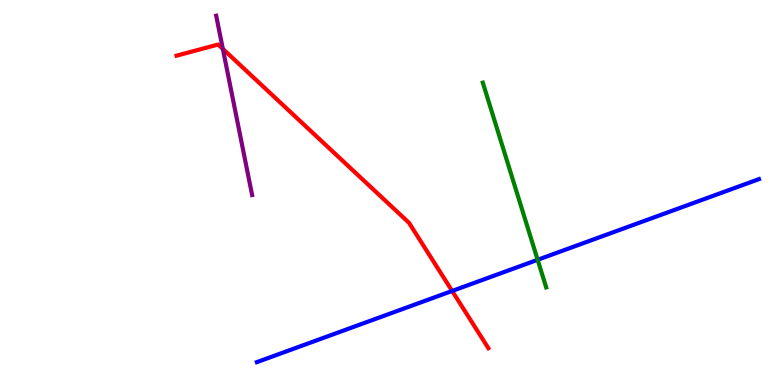[{'lines': ['blue', 'red'], 'intersections': [{'x': 5.83, 'y': 2.44}]}, {'lines': ['green', 'red'], 'intersections': []}, {'lines': ['purple', 'red'], 'intersections': [{'x': 2.88, 'y': 8.73}]}, {'lines': ['blue', 'green'], 'intersections': [{'x': 6.94, 'y': 3.25}]}, {'lines': ['blue', 'purple'], 'intersections': []}, {'lines': ['green', 'purple'], 'intersections': []}]